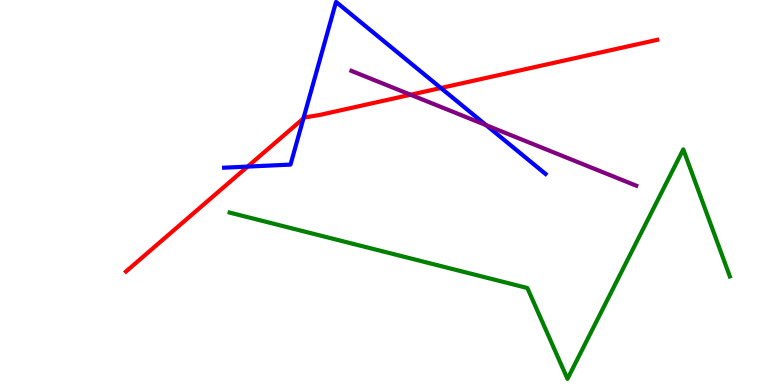[{'lines': ['blue', 'red'], 'intersections': [{'x': 3.19, 'y': 5.67}, {'x': 3.92, 'y': 6.92}, {'x': 5.69, 'y': 7.71}]}, {'lines': ['green', 'red'], 'intersections': []}, {'lines': ['purple', 'red'], 'intersections': [{'x': 5.3, 'y': 7.54}]}, {'lines': ['blue', 'green'], 'intersections': []}, {'lines': ['blue', 'purple'], 'intersections': [{'x': 6.27, 'y': 6.75}]}, {'lines': ['green', 'purple'], 'intersections': []}]